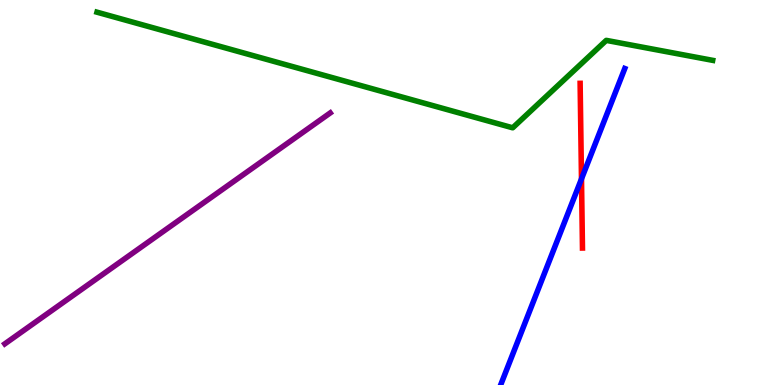[{'lines': ['blue', 'red'], 'intersections': [{'x': 7.5, 'y': 5.35}]}, {'lines': ['green', 'red'], 'intersections': []}, {'lines': ['purple', 'red'], 'intersections': []}, {'lines': ['blue', 'green'], 'intersections': []}, {'lines': ['blue', 'purple'], 'intersections': []}, {'lines': ['green', 'purple'], 'intersections': []}]